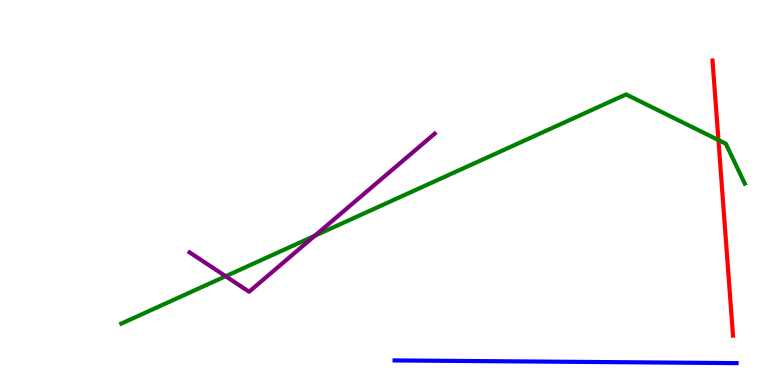[{'lines': ['blue', 'red'], 'intersections': []}, {'lines': ['green', 'red'], 'intersections': [{'x': 9.27, 'y': 6.36}]}, {'lines': ['purple', 'red'], 'intersections': []}, {'lines': ['blue', 'green'], 'intersections': []}, {'lines': ['blue', 'purple'], 'intersections': []}, {'lines': ['green', 'purple'], 'intersections': [{'x': 2.91, 'y': 2.83}, {'x': 4.06, 'y': 3.88}]}]